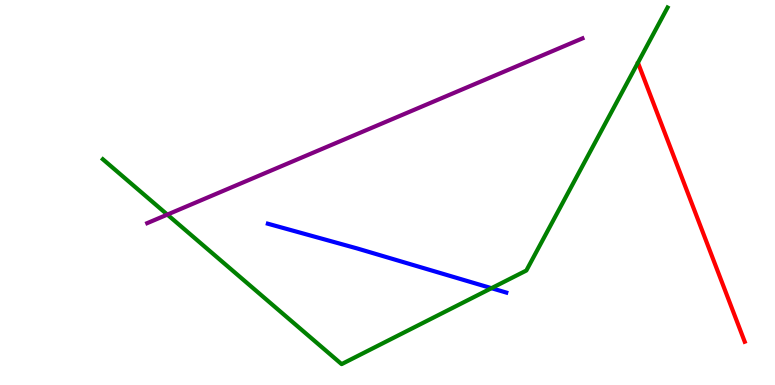[{'lines': ['blue', 'red'], 'intersections': []}, {'lines': ['green', 'red'], 'intersections': []}, {'lines': ['purple', 'red'], 'intersections': []}, {'lines': ['blue', 'green'], 'intersections': [{'x': 6.34, 'y': 2.51}]}, {'lines': ['blue', 'purple'], 'intersections': []}, {'lines': ['green', 'purple'], 'intersections': [{'x': 2.16, 'y': 4.43}]}]